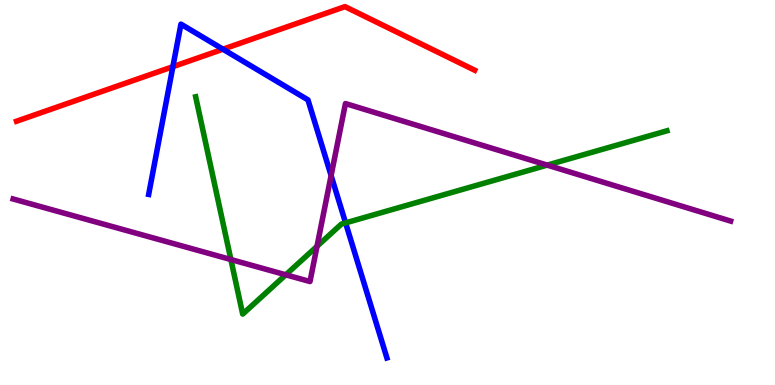[{'lines': ['blue', 'red'], 'intersections': [{'x': 2.23, 'y': 8.27}, {'x': 2.88, 'y': 8.72}]}, {'lines': ['green', 'red'], 'intersections': []}, {'lines': ['purple', 'red'], 'intersections': []}, {'lines': ['blue', 'green'], 'intersections': [{'x': 4.46, 'y': 4.21}]}, {'lines': ['blue', 'purple'], 'intersections': [{'x': 4.27, 'y': 5.44}]}, {'lines': ['green', 'purple'], 'intersections': [{'x': 2.98, 'y': 3.26}, {'x': 3.69, 'y': 2.86}, {'x': 4.09, 'y': 3.6}, {'x': 7.06, 'y': 5.71}]}]